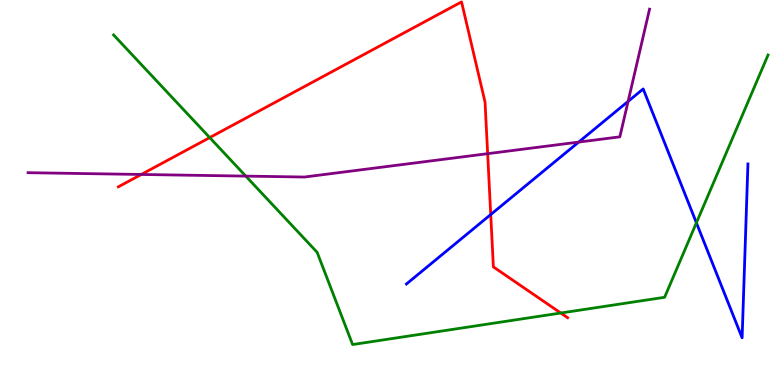[{'lines': ['blue', 'red'], 'intersections': [{'x': 6.33, 'y': 4.43}]}, {'lines': ['green', 'red'], 'intersections': [{'x': 2.71, 'y': 6.43}, {'x': 7.24, 'y': 1.87}]}, {'lines': ['purple', 'red'], 'intersections': [{'x': 1.82, 'y': 5.47}, {'x': 6.29, 'y': 6.01}]}, {'lines': ['blue', 'green'], 'intersections': [{'x': 8.99, 'y': 4.21}]}, {'lines': ['blue', 'purple'], 'intersections': [{'x': 7.47, 'y': 6.31}, {'x': 8.1, 'y': 7.37}]}, {'lines': ['green', 'purple'], 'intersections': [{'x': 3.17, 'y': 5.43}]}]